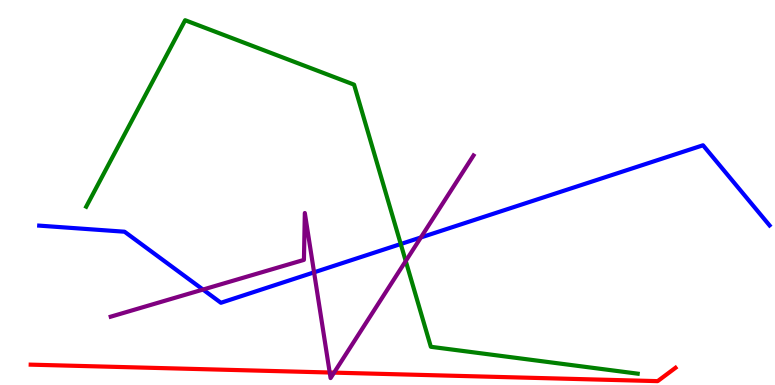[{'lines': ['blue', 'red'], 'intersections': []}, {'lines': ['green', 'red'], 'intersections': []}, {'lines': ['purple', 'red'], 'intersections': [{'x': 4.25, 'y': 0.324}, {'x': 4.31, 'y': 0.321}]}, {'lines': ['blue', 'green'], 'intersections': [{'x': 5.17, 'y': 3.66}]}, {'lines': ['blue', 'purple'], 'intersections': [{'x': 2.62, 'y': 2.48}, {'x': 4.05, 'y': 2.93}, {'x': 5.43, 'y': 3.83}]}, {'lines': ['green', 'purple'], 'intersections': [{'x': 5.24, 'y': 3.22}]}]